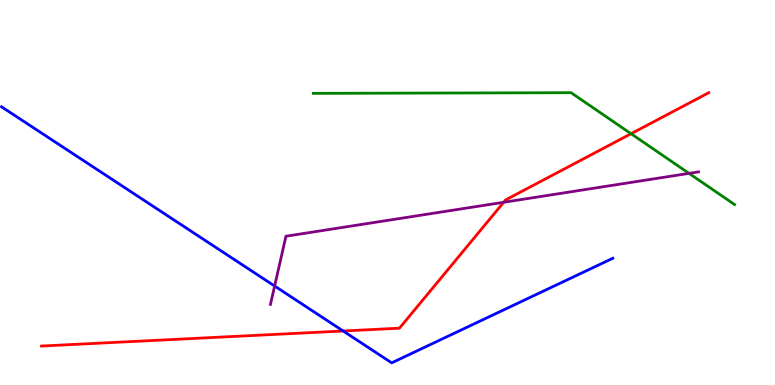[{'lines': ['blue', 'red'], 'intersections': [{'x': 4.43, 'y': 1.4}]}, {'lines': ['green', 'red'], 'intersections': [{'x': 8.14, 'y': 6.53}]}, {'lines': ['purple', 'red'], 'intersections': [{'x': 6.5, 'y': 4.75}]}, {'lines': ['blue', 'green'], 'intersections': []}, {'lines': ['blue', 'purple'], 'intersections': [{'x': 3.54, 'y': 2.57}]}, {'lines': ['green', 'purple'], 'intersections': [{'x': 8.89, 'y': 5.5}]}]